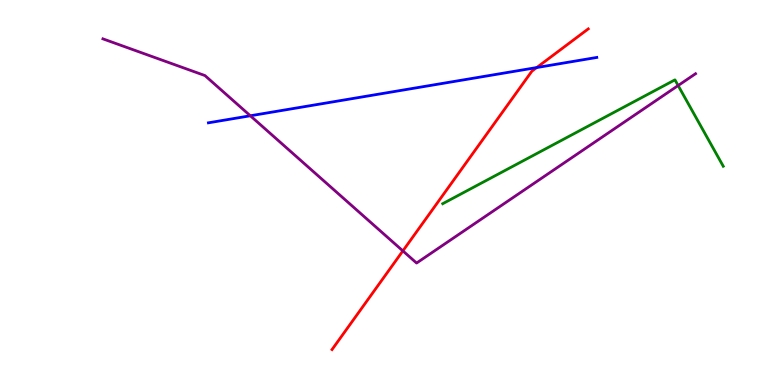[{'lines': ['blue', 'red'], 'intersections': [{'x': 6.93, 'y': 8.25}]}, {'lines': ['green', 'red'], 'intersections': []}, {'lines': ['purple', 'red'], 'intersections': [{'x': 5.2, 'y': 3.48}]}, {'lines': ['blue', 'green'], 'intersections': []}, {'lines': ['blue', 'purple'], 'intersections': [{'x': 3.23, 'y': 6.99}]}, {'lines': ['green', 'purple'], 'intersections': [{'x': 8.75, 'y': 7.78}]}]